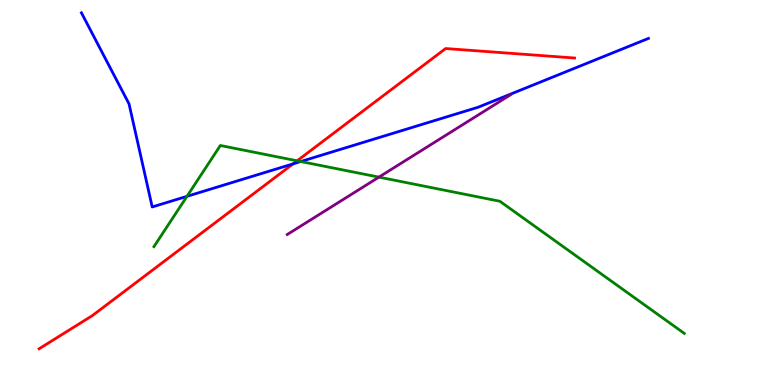[{'lines': ['blue', 'red'], 'intersections': [{'x': 3.78, 'y': 5.74}]}, {'lines': ['green', 'red'], 'intersections': [{'x': 3.83, 'y': 5.82}]}, {'lines': ['purple', 'red'], 'intersections': []}, {'lines': ['blue', 'green'], 'intersections': [{'x': 2.41, 'y': 4.9}, {'x': 3.88, 'y': 5.8}]}, {'lines': ['blue', 'purple'], 'intersections': []}, {'lines': ['green', 'purple'], 'intersections': [{'x': 4.89, 'y': 5.4}]}]